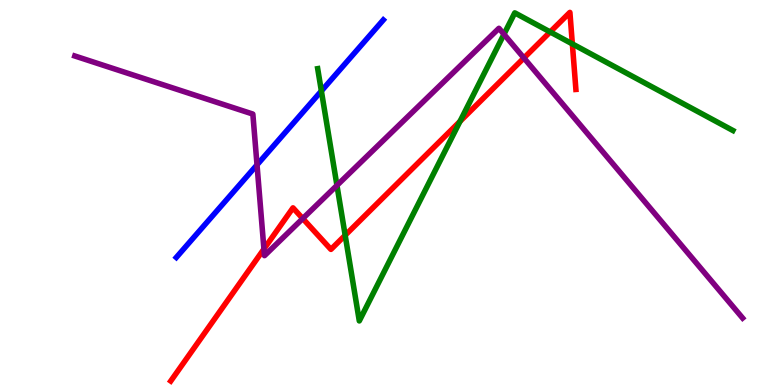[{'lines': ['blue', 'red'], 'intersections': []}, {'lines': ['green', 'red'], 'intersections': [{'x': 4.45, 'y': 3.89}, {'x': 5.94, 'y': 6.85}, {'x': 7.1, 'y': 9.17}, {'x': 7.39, 'y': 8.86}]}, {'lines': ['purple', 'red'], 'intersections': [{'x': 3.41, 'y': 3.53}, {'x': 3.91, 'y': 4.32}, {'x': 6.76, 'y': 8.49}]}, {'lines': ['blue', 'green'], 'intersections': [{'x': 4.15, 'y': 7.64}]}, {'lines': ['blue', 'purple'], 'intersections': [{'x': 3.32, 'y': 5.72}]}, {'lines': ['green', 'purple'], 'intersections': [{'x': 4.35, 'y': 5.18}, {'x': 6.5, 'y': 9.11}]}]